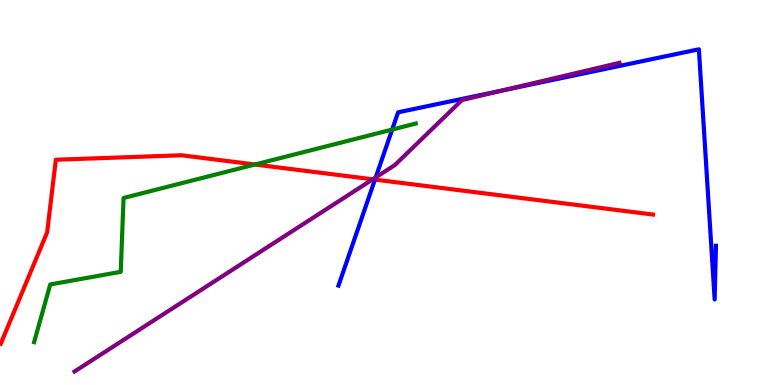[{'lines': ['blue', 'red'], 'intersections': [{'x': 4.84, 'y': 5.34}]}, {'lines': ['green', 'red'], 'intersections': [{'x': 3.29, 'y': 5.73}]}, {'lines': ['purple', 'red'], 'intersections': [{'x': 4.81, 'y': 5.34}]}, {'lines': ['blue', 'green'], 'intersections': [{'x': 5.06, 'y': 6.63}]}, {'lines': ['blue', 'purple'], 'intersections': [{'x': 4.85, 'y': 5.39}, {'x': 6.5, 'y': 7.66}]}, {'lines': ['green', 'purple'], 'intersections': []}]